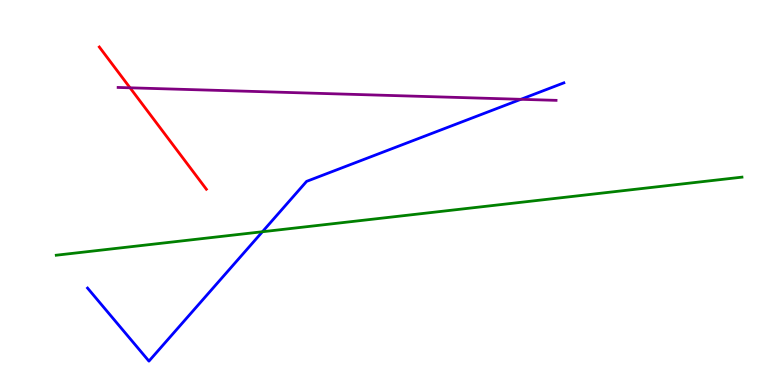[{'lines': ['blue', 'red'], 'intersections': []}, {'lines': ['green', 'red'], 'intersections': []}, {'lines': ['purple', 'red'], 'intersections': [{'x': 1.68, 'y': 7.72}]}, {'lines': ['blue', 'green'], 'intersections': [{'x': 3.39, 'y': 3.98}]}, {'lines': ['blue', 'purple'], 'intersections': [{'x': 6.72, 'y': 7.42}]}, {'lines': ['green', 'purple'], 'intersections': []}]